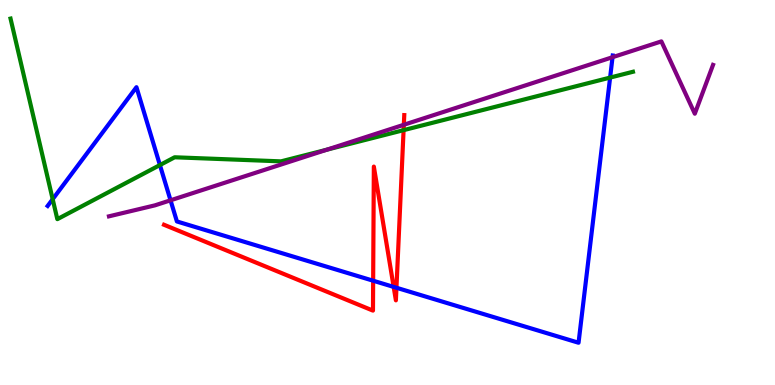[{'lines': ['blue', 'red'], 'intersections': [{'x': 4.81, 'y': 2.71}, {'x': 5.08, 'y': 2.55}, {'x': 5.12, 'y': 2.53}]}, {'lines': ['green', 'red'], 'intersections': [{'x': 5.21, 'y': 6.62}]}, {'lines': ['purple', 'red'], 'intersections': [{'x': 5.21, 'y': 6.76}]}, {'lines': ['blue', 'green'], 'intersections': [{'x': 0.68, 'y': 4.83}, {'x': 2.06, 'y': 5.71}, {'x': 7.87, 'y': 7.98}]}, {'lines': ['blue', 'purple'], 'intersections': [{'x': 2.2, 'y': 4.8}, {'x': 7.9, 'y': 8.51}]}, {'lines': ['green', 'purple'], 'intersections': [{'x': 4.22, 'y': 6.11}]}]